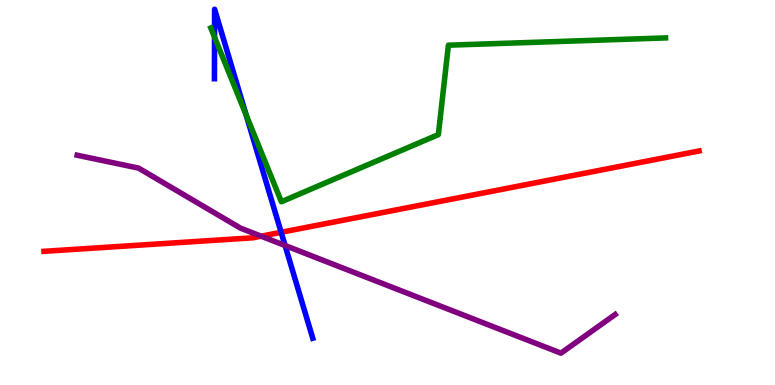[{'lines': ['blue', 'red'], 'intersections': [{'x': 3.63, 'y': 3.97}]}, {'lines': ['green', 'red'], 'intersections': []}, {'lines': ['purple', 'red'], 'intersections': [{'x': 3.37, 'y': 3.87}]}, {'lines': ['blue', 'green'], 'intersections': [{'x': 2.77, 'y': 9.04}, {'x': 3.18, 'y': 7.01}]}, {'lines': ['blue', 'purple'], 'intersections': [{'x': 3.68, 'y': 3.62}]}, {'lines': ['green', 'purple'], 'intersections': []}]